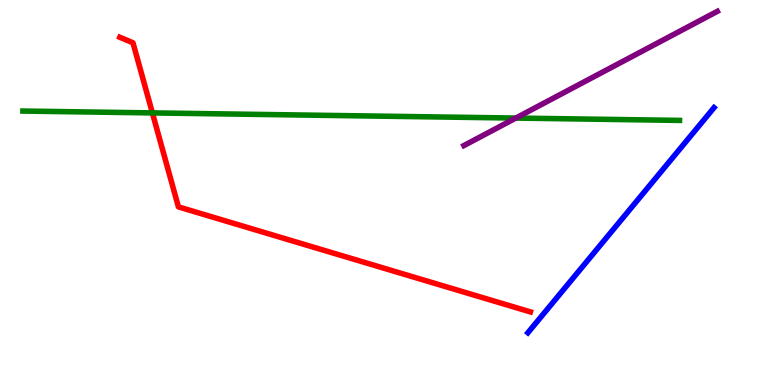[{'lines': ['blue', 'red'], 'intersections': []}, {'lines': ['green', 'red'], 'intersections': [{'x': 1.97, 'y': 7.07}]}, {'lines': ['purple', 'red'], 'intersections': []}, {'lines': ['blue', 'green'], 'intersections': []}, {'lines': ['blue', 'purple'], 'intersections': []}, {'lines': ['green', 'purple'], 'intersections': [{'x': 6.66, 'y': 6.93}]}]